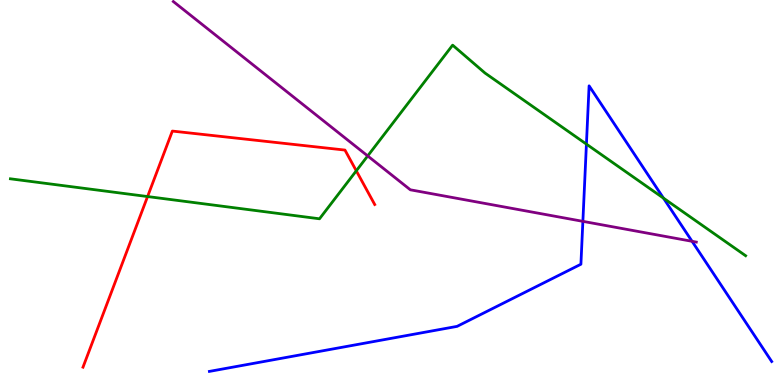[{'lines': ['blue', 'red'], 'intersections': []}, {'lines': ['green', 'red'], 'intersections': [{'x': 1.9, 'y': 4.89}, {'x': 4.6, 'y': 5.56}]}, {'lines': ['purple', 'red'], 'intersections': []}, {'lines': ['blue', 'green'], 'intersections': [{'x': 7.57, 'y': 6.26}, {'x': 8.56, 'y': 4.85}]}, {'lines': ['blue', 'purple'], 'intersections': [{'x': 7.52, 'y': 4.25}, {'x': 8.93, 'y': 3.73}]}, {'lines': ['green', 'purple'], 'intersections': [{'x': 4.74, 'y': 5.95}]}]